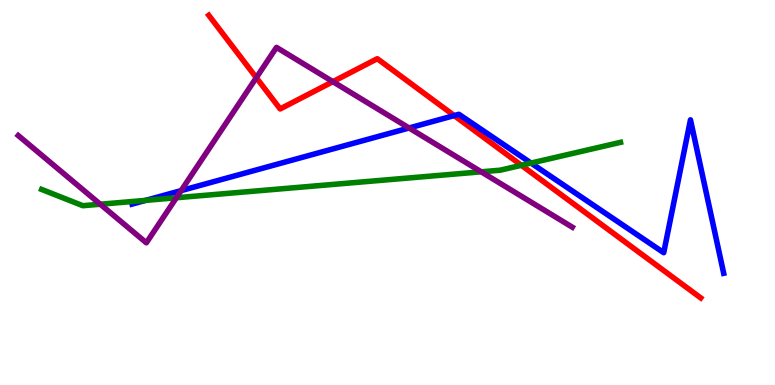[{'lines': ['blue', 'red'], 'intersections': [{'x': 5.86, 'y': 7.0}]}, {'lines': ['green', 'red'], 'intersections': [{'x': 6.73, 'y': 5.71}]}, {'lines': ['purple', 'red'], 'intersections': [{'x': 3.31, 'y': 7.98}, {'x': 4.3, 'y': 7.88}]}, {'lines': ['blue', 'green'], 'intersections': [{'x': 1.88, 'y': 4.8}, {'x': 6.85, 'y': 5.76}]}, {'lines': ['blue', 'purple'], 'intersections': [{'x': 2.34, 'y': 5.05}, {'x': 5.28, 'y': 6.68}]}, {'lines': ['green', 'purple'], 'intersections': [{'x': 1.29, 'y': 4.7}, {'x': 2.28, 'y': 4.86}, {'x': 6.21, 'y': 5.54}]}]